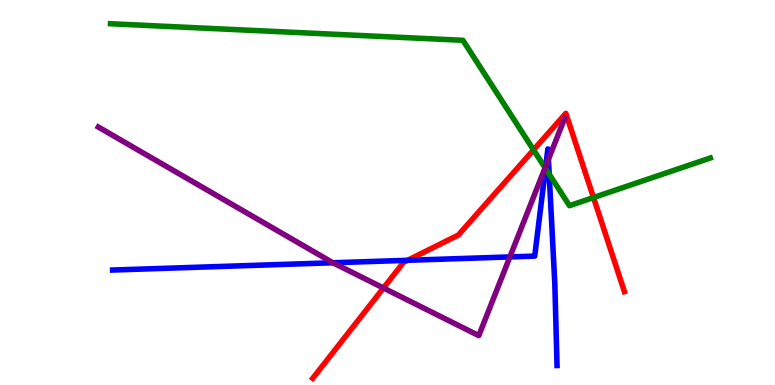[{'lines': ['blue', 'red'], 'intersections': [{'x': 5.26, 'y': 3.24}]}, {'lines': ['green', 'red'], 'intersections': [{'x': 6.88, 'y': 6.11}, {'x': 7.66, 'y': 4.87}]}, {'lines': ['purple', 'red'], 'intersections': [{'x': 4.95, 'y': 2.52}]}, {'lines': ['blue', 'green'], 'intersections': [{'x': 7.04, 'y': 5.62}, {'x': 7.09, 'y': 5.48}]}, {'lines': ['blue', 'purple'], 'intersections': [{'x': 4.3, 'y': 3.17}, {'x': 6.58, 'y': 3.33}, {'x': 7.04, 'y': 5.69}, {'x': 7.08, 'y': 5.86}]}, {'lines': ['green', 'purple'], 'intersections': [{'x': 7.03, 'y': 5.64}]}]